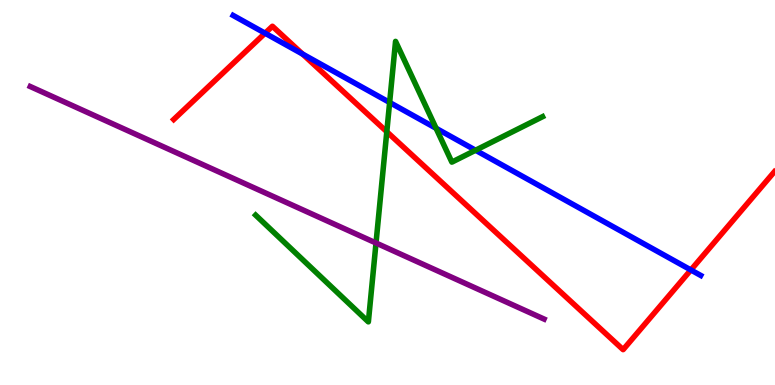[{'lines': ['blue', 'red'], 'intersections': [{'x': 3.42, 'y': 9.14}, {'x': 3.9, 'y': 8.6}, {'x': 8.91, 'y': 2.99}]}, {'lines': ['green', 'red'], 'intersections': [{'x': 4.99, 'y': 6.58}]}, {'lines': ['purple', 'red'], 'intersections': []}, {'lines': ['blue', 'green'], 'intersections': [{'x': 5.03, 'y': 7.34}, {'x': 5.63, 'y': 6.67}, {'x': 6.14, 'y': 6.1}]}, {'lines': ['blue', 'purple'], 'intersections': []}, {'lines': ['green', 'purple'], 'intersections': [{'x': 4.85, 'y': 3.69}]}]